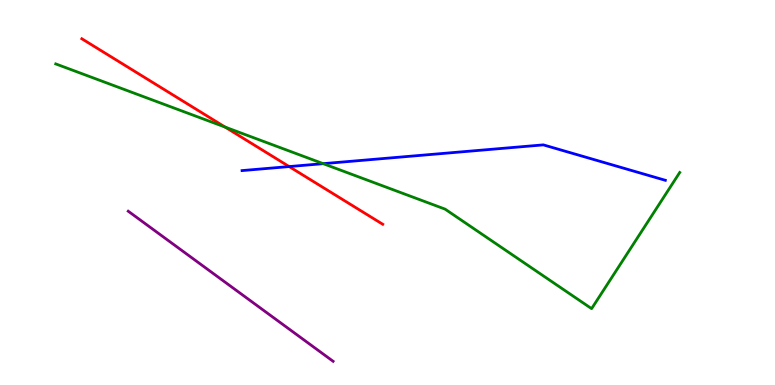[{'lines': ['blue', 'red'], 'intersections': [{'x': 3.73, 'y': 5.67}]}, {'lines': ['green', 'red'], 'intersections': [{'x': 2.9, 'y': 6.7}]}, {'lines': ['purple', 'red'], 'intersections': []}, {'lines': ['blue', 'green'], 'intersections': [{'x': 4.17, 'y': 5.75}]}, {'lines': ['blue', 'purple'], 'intersections': []}, {'lines': ['green', 'purple'], 'intersections': []}]